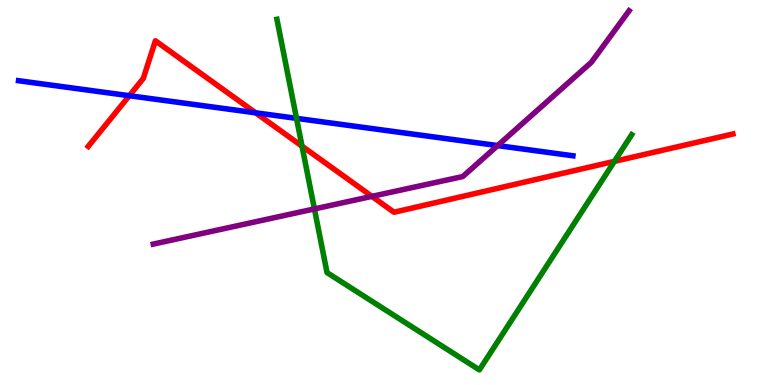[{'lines': ['blue', 'red'], 'intersections': [{'x': 1.67, 'y': 7.51}, {'x': 3.3, 'y': 7.07}]}, {'lines': ['green', 'red'], 'intersections': [{'x': 3.9, 'y': 6.2}, {'x': 7.93, 'y': 5.81}]}, {'lines': ['purple', 'red'], 'intersections': [{'x': 4.8, 'y': 4.9}]}, {'lines': ['blue', 'green'], 'intersections': [{'x': 3.83, 'y': 6.93}]}, {'lines': ['blue', 'purple'], 'intersections': [{'x': 6.42, 'y': 6.22}]}, {'lines': ['green', 'purple'], 'intersections': [{'x': 4.06, 'y': 4.57}]}]